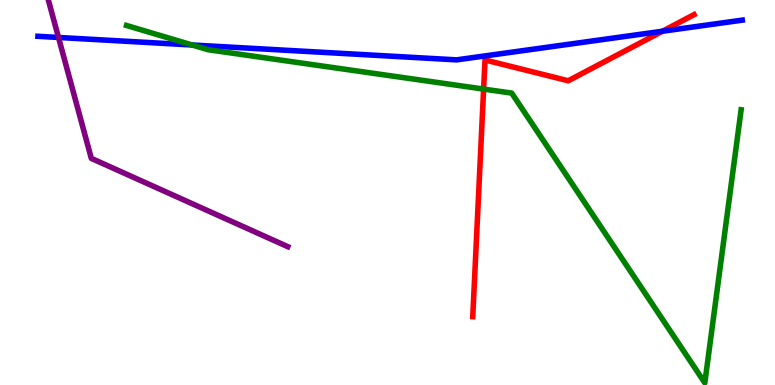[{'lines': ['blue', 'red'], 'intersections': [{'x': 8.55, 'y': 9.19}]}, {'lines': ['green', 'red'], 'intersections': [{'x': 6.24, 'y': 7.69}]}, {'lines': ['purple', 'red'], 'intersections': []}, {'lines': ['blue', 'green'], 'intersections': [{'x': 2.48, 'y': 8.83}]}, {'lines': ['blue', 'purple'], 'intersections': [{'x': 0.755, 'y': 9.03}]}, {'lines': ['green', 'purple'], 'intersections': []}]